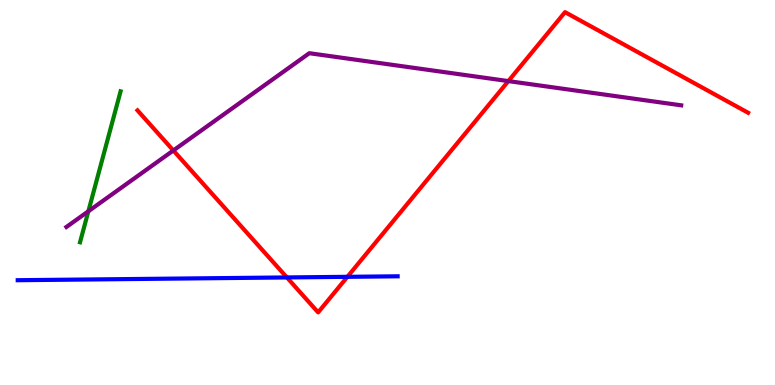[{'lines': ['blue', 'red'], 'intersections': [{'x': 3.7, 'y': 2.79}, {'x': 4.48, 'y': 2.81}]}, {'lines': ['green', 'red'], 'intersections': []}, {'lines': ['purple', 'red'], 'intersections': [{'x': 2.24, 'y': 6.09}, {'x': 6.56, 'y': 7.89}]}, {'lines': ['blue', 'green'], 'intersections': []}, {'lines': ['blue', 'purple'], 'intersections': []}, {'lines': ['green', 'purple'], 'intersections': [{'x': 1.14, 'y': 4.51}]}]